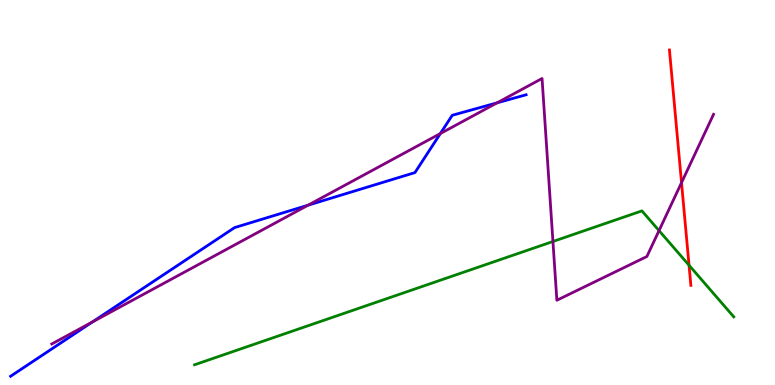[{'lines': ['blue', 'red'], 'intersections': []}, {'lines': ['green', 'red'], 'intersections': [{'x': 8.89, 'y': 3.11}]}, {'lines': ['purple', 'red'], 'intersections': [{'x': 8.79, 'y': 5.26}]}, {'lines': ['blue', 'green'], 'intersections': []}, {'lines': ['blue', 'purple'], 'intersections': [{'x': 1.19, 'y': 1.64}, {'x': 3.98, 'y': 4.67}, {'x': 5.68, 'y': 6.53}, {'x': 6.41, 'y': 7.33}]}, {'lines': ['green', 'purple'], 'intersections': [{'x': 7.13, 'y': 3.73}, {'x': 8.5, 'y': 4.01}]}]